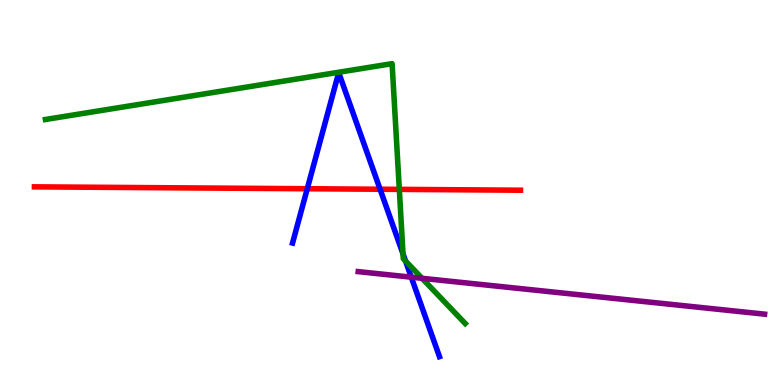[{'lines': ['blue', 'red'], 'intersections': [{'x': 3.96, 'y': 5.1}, {'x': 4.9, 'y': 5.08}]}, {'lines': ['green', 'red'], 'intersections': [{'x': 5.15, 'y': 5.08}]}, {'lines': ['purple', 'red'], 'intersections': []}, {'lines': ['blue', 'green'], 'intersections': [{'x': 5.2, 'y': 3.4}, {'x': 5.23, 'y': 3.22}]}, {'lines': ['blue', 'purple'], 'intersections': [{'x': 5.31, 'y': 2.8}]}, {'lines': ['green', 'purple'], 'intersections': [{'x': 5.45, 'y': 2.77}]}]